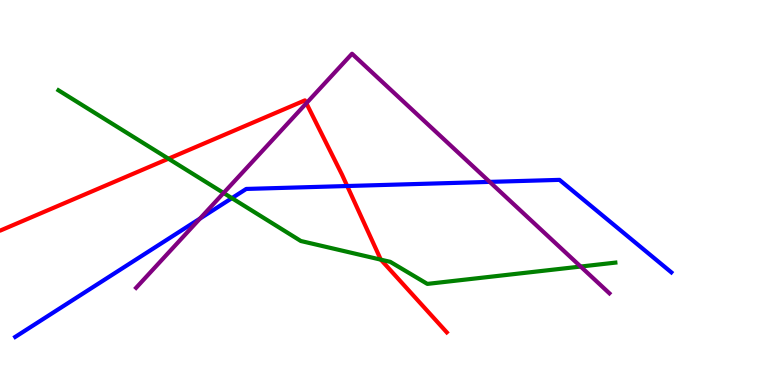[{'lines': ['blue', 'red'], 'intersections': [{'x': 4.48, 'y': 5.17}]}, {'lines': ['green', 'red'], 'intersections': [{'x': 2.17, 'y': 5.88}, {'x': 4.91, 'y': 3.26}]}, {'lines': ['purple', 'red'], 'intersections': [{'x': 3.95, 'y': 7.32}]}, {'lines': ['blue', 'green'], 'intersections': [{'x': 2.99, 'y': 4.85}]}, {'lines': ['blue', 'purple'], 'intersections': [{'x': 2.58, 'y': 4.32}, {'x': 6.32, 'y': 5.28}]}, {'lines': ['green', 'purple'], 'intersections': [{'x': 2.89, 'y': 4.99}, {'x': 7.49, 'y': 3.08}]}]